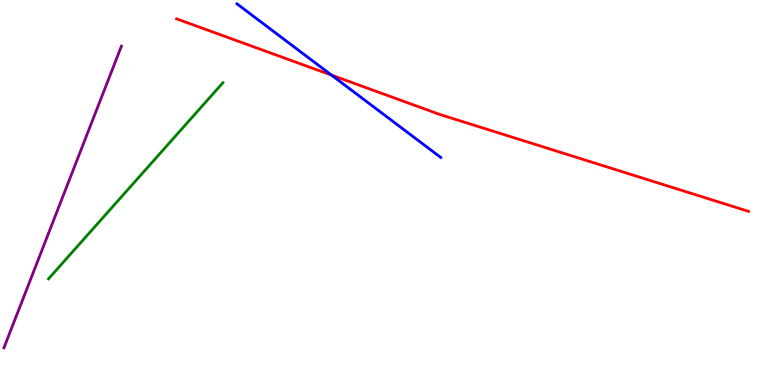[{'lines': ['blue', 'red'], 'intersections': [{'x': 4.28, 'y': 8.05}]}, {'lines': ['green', 'red'], 'intersections': []}, {'lines': ['purple', 'red'], 'intersections': []}, {'lines': ['blue', 'green'], 'intersections': []}, {'lines': ['blue', 'purple'], 'intersections': []}, {'lines': ['green', 'purple'], 'intersections': []}]